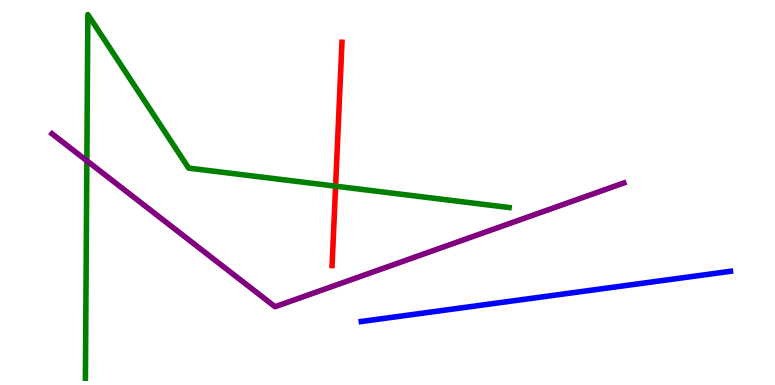[{'lines': ['blue', 'red'], 'intersections': []}, {'lines': ['green', 'red'], 'intersections': [{'x': 4.33, 'y': 5.16}]}, {'lines': ['purple', 'red'], 'intersections': []}, {'lines': ['blue', 'green'], 'intersections': []}, {'lines': ['blue', 'purple'], 'intersections': []}, {'lines': ['green', 'purple'], 'intersections': [{'x': 1.12, 'y': 5.82}]}]